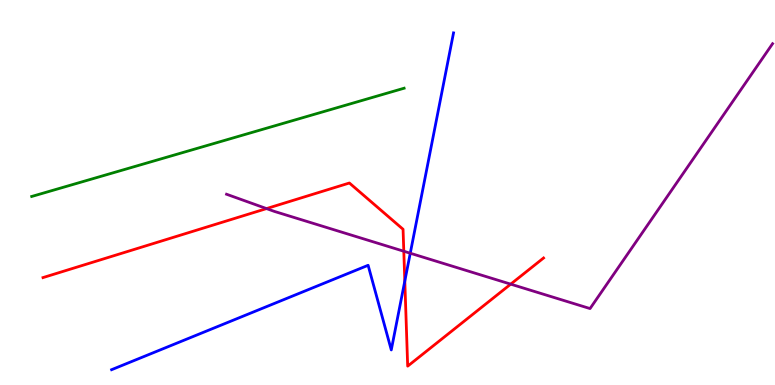[{'lines': ['blue', 'red'], 'intersections': [{'x': 5.22, 'y': 2.7}]}, {'lines': ['green', 'red'], 'intersections': []}, {'lines': ['purple', 'red'], 'intersections': [{'x': 3.44, 'y': 4.58}, {'x': 5.21, 'y': 3.47}, {'x': 6.59, 'y': 2.62}]}, {'lines': ['blue', 'green'], 'intersections': []}, {'lines': ['blue', 'purple'], 'intersections': [{'x': 5.29, 'y': 3.42}]}, {'lines': ['green', 'purple'], 'intersections': []}]